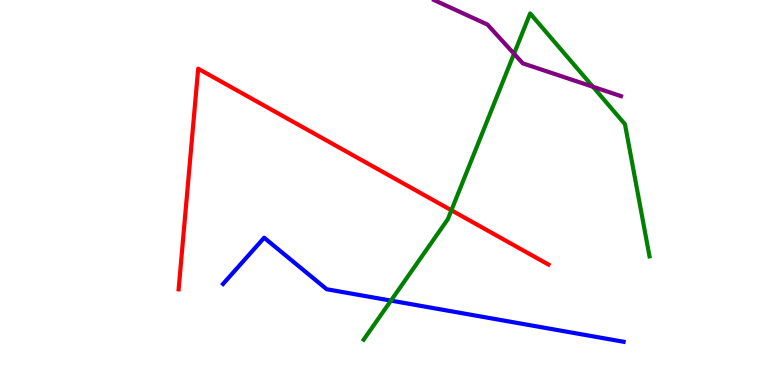[{'lines': ['blue', 'red'], 'intersections': []}, {'lines': ['green', 'red'], 'intersections': [{'x': 5.82, 'y': 4.54}]}, {'lines': ['purple', 'red'], 'intersections': []}, {'lines': ['blue', 'green'], 'intersections': [{'x': 5.04, 'y': 2.19}]}, {'lines': ['blue', 'purple'], 'intersections': []}, {'lines': ['green', 'purple'], 'intersections': [{'x': 6.63, 'y': 8.6}, {'x': 7.65, 'y': 7.75}]}]